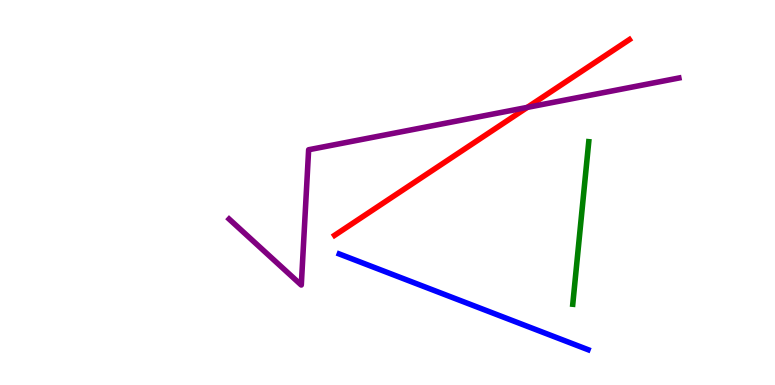[{'lines': ['blue', 'red'], 'intersections': []}, {'lines': ['green', 'red'], 'intersections': []}, {'lines': ['purple', 'red'], 'intersections': [{'x': 6.8, 'y': 7.21}]}, {'lines': ['blue', 'green'], 'intersections': []}, {'lines': ['blue', 'purple'], 'intersections': []}, {'lines': ['green', 'purple'], 'intersections': []}]